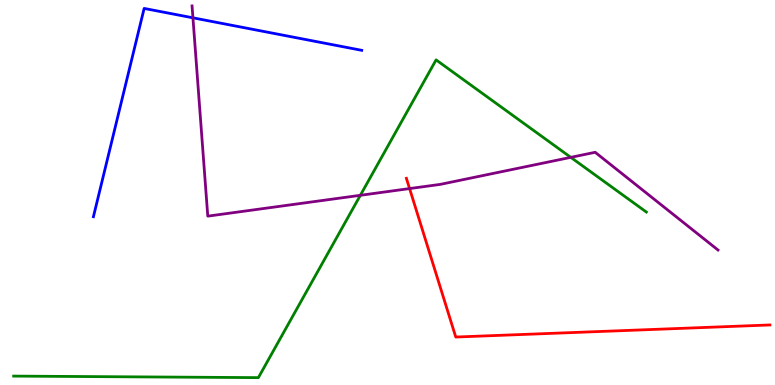[{'lines': ['blue', 'red'], 'intersections': []}, {'lines': ['green', 'red'], 'intersections': []}, {'lines': ['purple', 'red'], 'intersections': [{'x': 5.28, 'y': 5.1}]}, {'lines': ['blue', 'green'], 'intersections': []}, {'lines': ['blue', 'purple'], 'intersections': [{'x': 2.49, 'y': 9.54}]}, {'lines': ['green', 'purple'], 'intersections': [{'x': 4.65, 'y': 4.93}, {'x': 7.37, 'y': 5.91}]}]